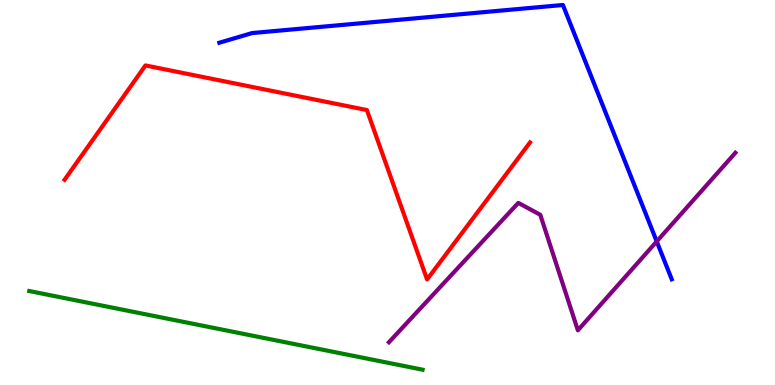[{'lines': ['blue', 'red'], 'intersections': []}, {'lines': ['green', 'red'], 'intersections': []}, {'lines': ['purple', 'red'], 'intersections': []}, {'lines': ['blue', 'green'], 'intersections': []}, {'lines': ['blue', 'purple'], 'intersections': [{'x': 8.47, 'y': 3.73}]}, {'lines': ['green', 'purple'], 'intersections': []}]